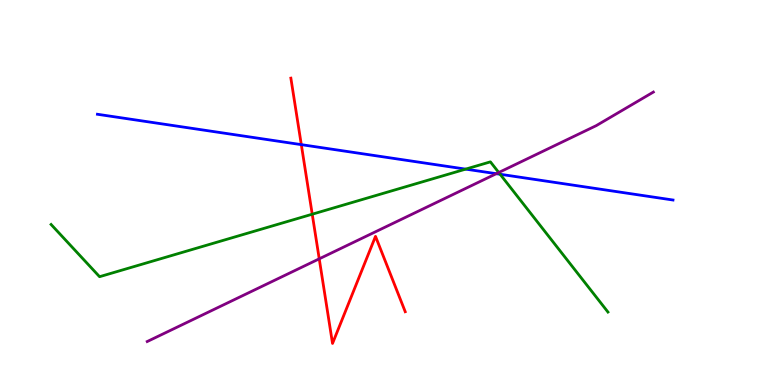[{'lines': ['blue', 'red'], 'intersections': [{'x': 3.89, 'y': 6.24}]}, {'lines': ['green', 'red'], 'intersections': [{'x': 4.03, 'y': 4.44}]}, {'lines': ['purple', 'red'], 'intersections': [{'x': 4.12, 'y': 3.28}]}, {'lines': ['blue', 'green'], 'intersections': [{'x': 6.01, 'y': 5.61}, {'x': 6.45, 'y': 5.47}]}, {'lines': ['blue', 'purple'], 'intersections': [{'x': 6.4, 'y': 5.49}]}, {'lines': ['green', 'purple'], 'intersections': [{'x': 6.44, 'y': 5.52}]}]